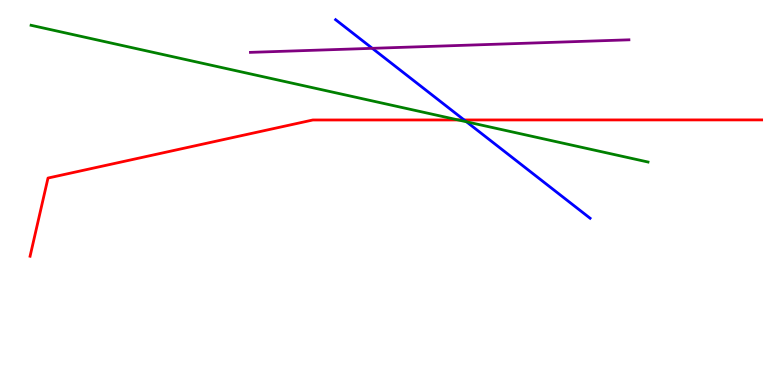[{'lines': ['blue', 'red'], 'intersections': [{'x': 5.99, 'y': 6.88}]}, {'lines': ['green', 'red'], 'intersections': [{'x': 5.91, 'y': 6.88}]}, {'lines': ['purple', 'red'], 'intersections': []}, {'lines': ['blue', 'green'], 'intersections': [{'x': 6.02, 'y': 6.84}]}, {'lines': ['blue', 'purple'], 'intersections': [{'x': 4.8, 'y': 8.74}]}, {'lines': ['green', 'purple'], 'intersections': []}]